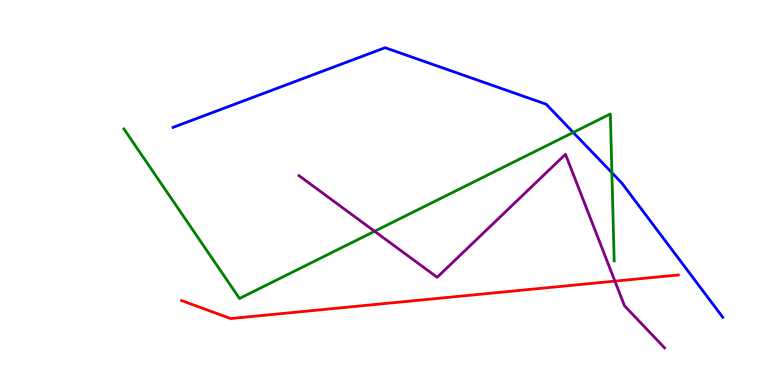[{'lines': ['blue', 'red'], 'intersections': []}, {'lines': ['green', 'red'], 'intersections': []}, {'lines': ['purple', 'red'], 'intersections': [{'x': 7.93, 'y': 2.7}]}, {'lines': ['blue', 'green'], 'intersections': [{'x': 7.4, 'y': 6.56}, {'x': 7.9, 'y': 5.51}]}, {'lines': ['blue', 'purple'], 'intersections': []}, {'lines': ['green', 'purple'], 'intersections': [{'x': 4.83, 'y': 3.99}]}]